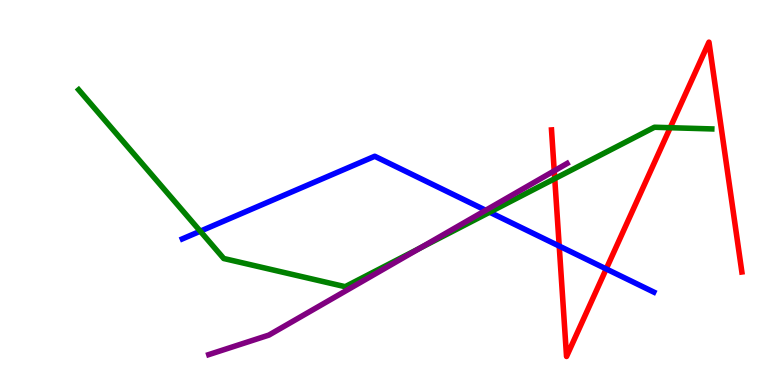[{'lines': ['blue', 'red'], 'intersections': [{'x': 7.22, 'y': 3.61}, {'x': 7.82, 'y': 3.01}]}, {'lines': ['green', 'red'], 'intersections': [{'x': 7.16, 'y': 5.36}, {'x': 8.65, 'y': 6.68}]}, {'lines': ['purple', 'red'], 'intersections': [{'x': 7.15, 'y': 5.56}]}, {'lines': ['blue', 'green'], 'intersections': [{'x': 2.58, 'y': 4.0}, {'x': 6.32, 'y': 4.49}]}, {'lines': ['blue', 'purple'], 'intersections': [{'x': 6.27, 'y': 4.54}]}, {'lines': ['green', 'purple'], 'intersections': [{'x': 5.42, 'y': 3.56}]}]